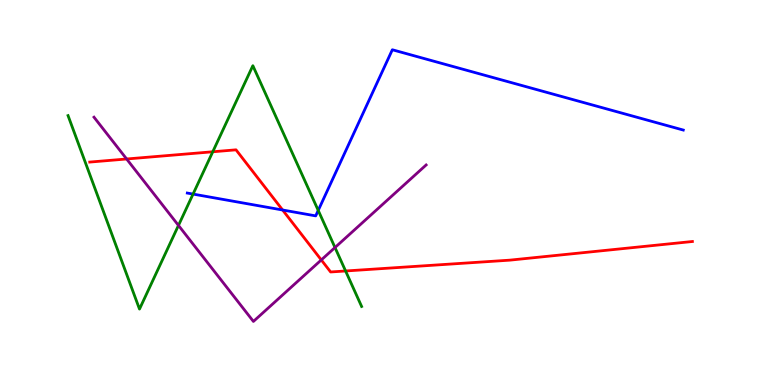[{'lines': ['blue', 'red'], 'intersections': [{'x': 3.65, 'y': 4.55}]}, {'lines': ['green', 'red'], 'intersections': [{'x': 2.75, 'y': 6.06}, {'x': 4.46, 'y': 2.96}]}, {'lines': ['purple', 'red'], 'intersections': [{'x': 1.63, 'y': 5.87}, {'x': 4.15, 'y': 3.25}]}, {'lines': ['blue', 'green'], 'intersections': [{'x': 2.49, 'y': 4.96}, {'x': 4.11, 'y': 4.53}]}, {'lines': ['blue', 'purple'], 'intersections': []}, {'lines': ['green', 'purple'], 'intersections': [{'x': 2.3, 'y': 4.15}, {'x': 4.32, 'y': 3.57}]}]